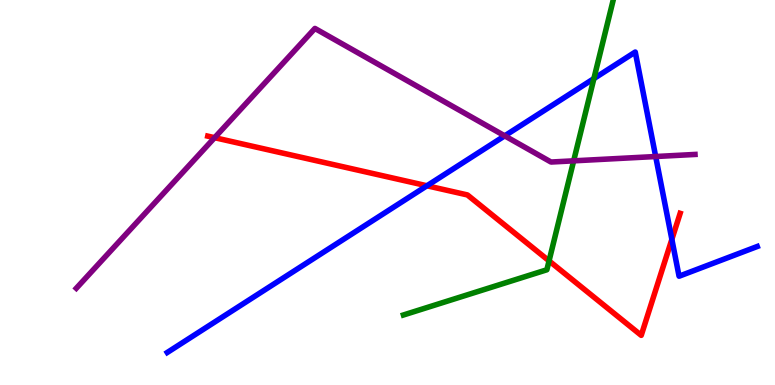[{'lines': ['blue', 'red'], 'intersections': [{'x': 5.51, 'y': 5.17}, {'x': 8.67, 'y': 3.78}]}, {'lines': ['green', 'red'], 'intersections': [{'x': 7.08, 'y': 3.22}]}, {'lines': ['purple', 'red'], 'intersections': [{'x': 2.77, 'y': 6.42}]}, {'lines': ['blue', 'green'], 'intersections': [{'x': 7.66, 'y': 7.96}]}, {'lines': ['blue', 'purple'], 'intersections': [{'x': 6.51, 'y': 6.47}, {'x': 8.46, 'y': 5.93}]}, {'lines': ['green', 'purple'], 'intersections': [{'x': 7.4, 'y': 5.82}]}]